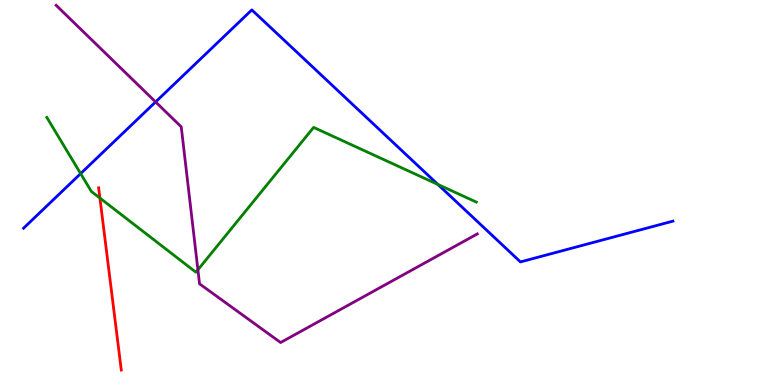[{'lines': ['blue', 'red'], 'intersections': []}, {'lines': ['green', 'red'], 'intersections': [{'x': 1.29, 'y': 4.86}]}, {'lines': ['purple', 'red'], 'intersections': []}, {'lines': ['blue', 'green'], 'intersections': [{'x': 1.04, 'y': 5.49}, {'x': 5.65, 'y': 5.21}]}, {'lines': ['blue', 'purple'], 'intersections': [{'x': 2.01, 'y': 7.35}]}, {'lines': ['green', 'purple'], 'intersections': [{'x': 2.55, 'y': 2.99}]}]